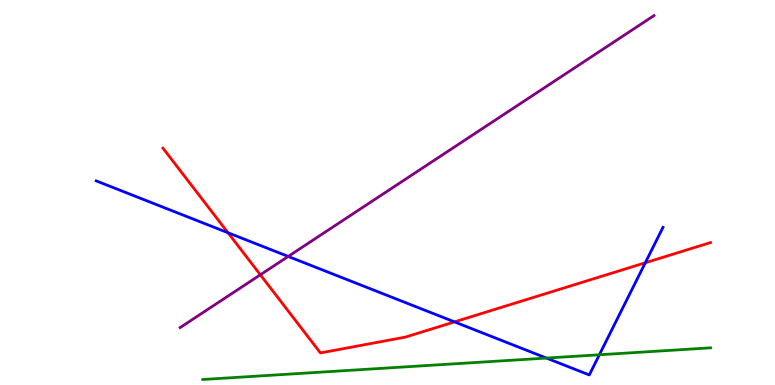[{'lines': ['blue', 'red'], 'intersections': [{'x': 2.94, 'y': 3.95}, {'x': 5.86, 'y': 1.64}, {'x': 8.33, 'y': 3.17}]}, {'lines': ['green', 'red'], 'intersections': []}, {'lines': ['purple', 'red'], 'intersections': [{'x': 3.36, 'y': 2.86}]}, {'lines': ['blue', 'green'], 'intersections': [{'x': 7.05, 'y': 0.699}, {'x': 7.73, 'y': 0.785}]}, {'lines': ['blue', 'purple'], 'intersections': [{'x': 3.72, 'y': 3.34}]}, {'lines': ['green', 'purple'], 'intersections': []}]